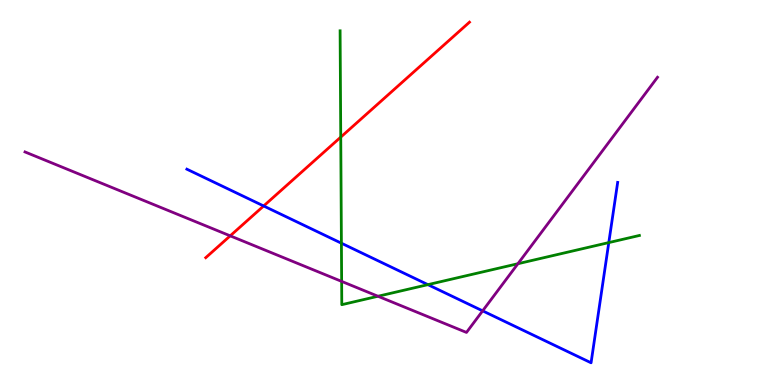[{'lines': ['blue', 'red'], 'intersections': [{'x': 3.4, 'y': 4.65}]}, {'lines': ['green', 'red'], 'intersections': [{'x': 4.4, 'y': 6.44}]}, {'lines': ['purple', 'red'], 'intersections': [{'x': 2.97, 'y': 3.87}]}, {'lines': ['blue', 'green'], 'intersections': [{'x': 4.41, 'y': 3.68}, {'x': 5.52, 'y': 2.61}, {'x': 7.86, 'y': 3.7}]}, {'lines': ['blue', 'purple'], 'intersections': [{'x': 6.23, 'y': 1.93}]}, {'lines': ['green', 'purple'], 'intersections': [{'x': 4.41, 'y': 2.69}, {'x': 4.88, 'y': 2.31}, {'x': 6.68, 'y': 3.15}]}]